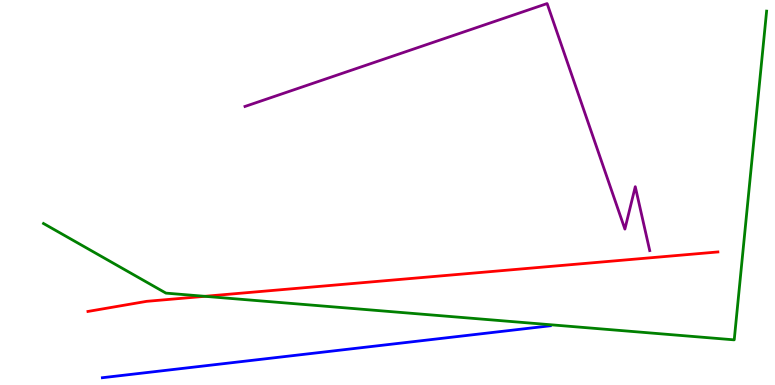[{'lines': ['blue', 'red'], 'intersections': []}, {'lines': ['green', 'red'], 'intersections': [{'x': 2.64, 'y': 2.3}]}, {'lines': ['purple', 'red'], 'intersections': []}, {'lines': ['blue', 'green'], 'intersections': []}, {'lines': ['blue', 'purple'], 'intersections': []}, {'lines': ['green', 'purple'], 'intersections': []}]